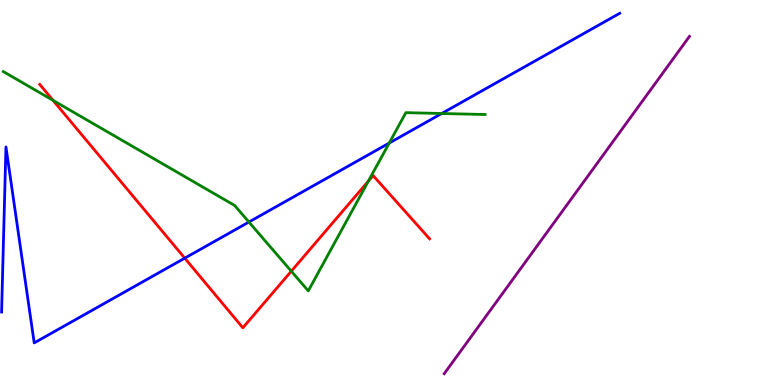[{'lines': ['blue', 'red'], 'intersections': [{'x': 2.38, 'y': 3.29}]}, {'lines': ['green', 'red'], 'intersections': [{'x': 0.685, 'y': 7.39}, {'x': 3.76, 'y': 2.96}, {'x': 4.75, 'y': 5.29}]}, {'lines': ['purple', 'red'], 'intersections': []}, {'lines': ['blue', 'green'], 'intersections': [{'x': 3.21, 'y': 4.23}, {'x': 5.02, 'y': 6.28}, {'x': 5.7, 'y': 7.05}]}, {'lines': ['blue', 'purple'], 'intersections': []}, {'lines': ['green', 'purple'], 'intersections': []}]